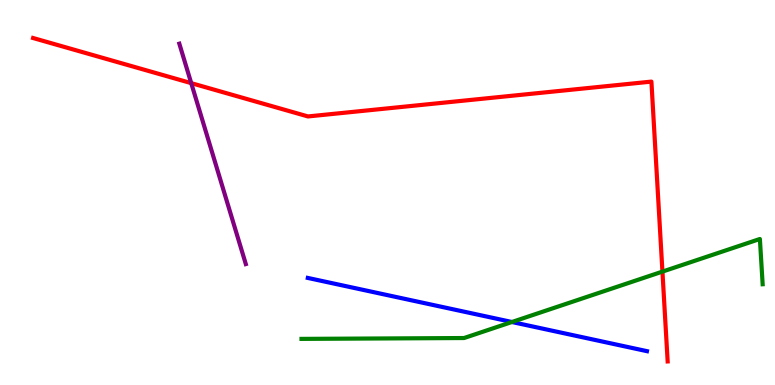[{'lines': ['blue', 'red'], 'intersections': []}, {'lines': ['green', 'red'], 'intersections': [{'x': 8.55, 'y': 2.95}]}, {'lines': ['purple', 'red'], 'intersections': [{'x': 2.47, 'y': 7.84}]}, {'lines': ['blue', 'green'], 'intersections': [{'x': 6.61, 'y': 1.64}]}, {'lines': ['blue', 'purple'], 'intersections': []}, {'lines': ['green', 'purple'], 'intersections': []}]